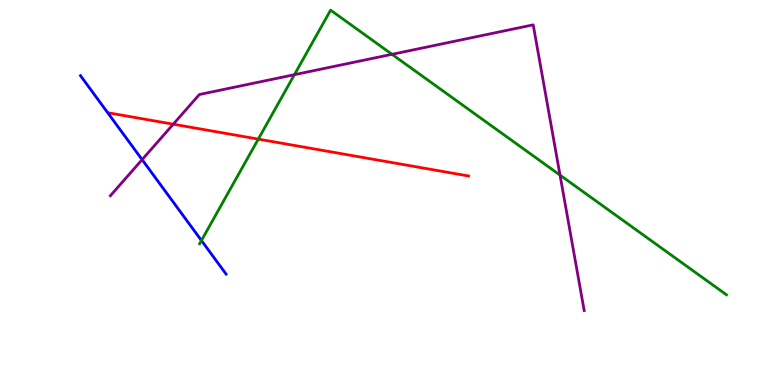[{'lines': ['blue', 'red'], 'intersections': []}, {'lines': ['green', 'red'], 'intersections': [{'x': 3.33, 'y': 6.39}]}, {'lines': ['purple', 'red'], 'intersections': [{'x': 2.24, 'y': 6.77}]}, {'lines': ['blue', 'green'], 'intersections': [{'x': 2.6, 'y': 3.75}]}, {'lines': ['blue', 'purple'], 'intersections': [{'x': 1.83, 'y': 5.85}]}, {'lines': ['green', 'purple'], 'intersections': [{'x': 3.8, 'y': 8.06}, {'x': 5.06, 'y': 8.59}, {'x': 7.23, 'y': 5.45}]}]